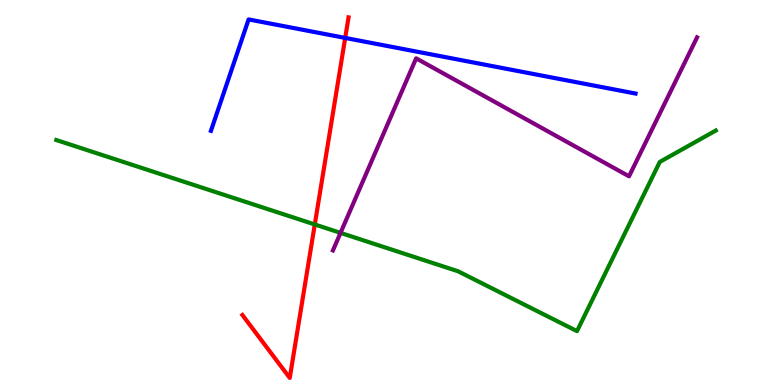[{'lines': ['blue', 'red'], 'intersections': [{'x': 4.45, 'y': 9.01}]}, {'lines': ['green', 'red'], 'intersections': [{'x': 4.06, 'y': 4.17}]}, {'lines': ['purple', 'red'], 'intersections': []}, {'lines': ['blue', 'green'], 'intersections': []}, {'lines': ['blue', 'purple'], 'intersections': []}, {'lines': ['green', 'purple'], 'intersections': [{'x': 4.39, 'y': 3.95}]}]